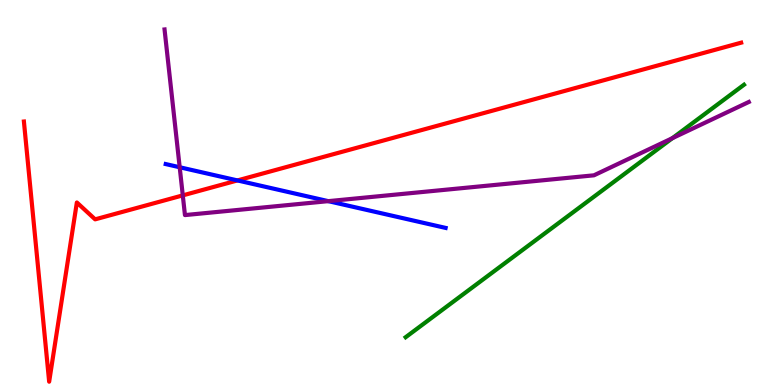[{'lines': ['blue', 'red'], 'intersections': [{'x': 3.06, 'y': 5.31}]}, {'lines': ['green', 'red'], 'intersections': []}, {'lines': ['purple', 'red'], 'intersections': [{'x': 2.36, 'y': 4.93}]}, {'lines': ['blue', 'green'], 'intersections': []}, {'lines': ['blue', 'purple'], 'intersections': [{'x': 2.32, 'y': 5.66}, {'x': 4.24, 'y': 4.78}]}, {'lines': ['green', 'purple'], 'intersections': [{'x': 8.68, 'y': 6.41}]}]